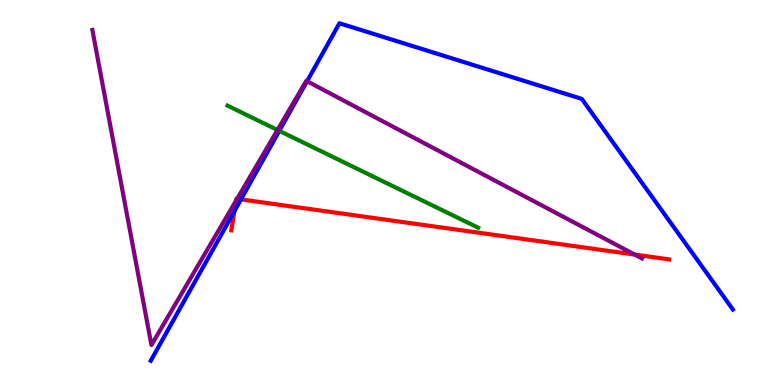[{'lines': ['blue', 'red'], 'intersections': [{'x': 3.02, 'y': 4.52}, {'x': 3.11, 'y': 4.82}]}, {'lines': ['green', 'red'], 'intersections': []}, {'lines': ['purple', 'red'], 'intersections': [{'x': 3.05, 'y': 4.79}, {'x': 3.06, 'y': 4.84}, {'x': 8.19, 'y': 3.39}]}, {'lines': ['blue', 'green'], 'intersections': [{'x': 3.6, 'y': 6.6}]}, {'lines': ['blue', 'purple'], 'intersections': [{'x': 3.96, 'y': 7.89}]}, {'lines': ['green', 'purple'], 'intersections': [{'x': 3.58, 'y': 6.62}]}]